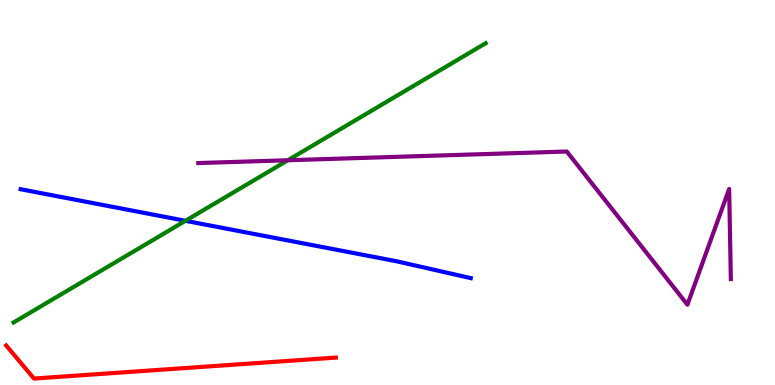[{'lines': ['blue', 'red'], 'intersections': []}, {'lines': ['green', 'red'], 'intersections': []}, {'lines': ['purple', 'red'], 'intersections': []}, {'lines': ['blue', 'green'], 'intersections': [{'x': 2.39, 'y': 4.26}]}, {'lines': ['blue', 'purple'], 'intersections': []}, {'lines': ['green', 'purple'], 'intersections': [{'x': 3.71, 'y': 5.84}]}]